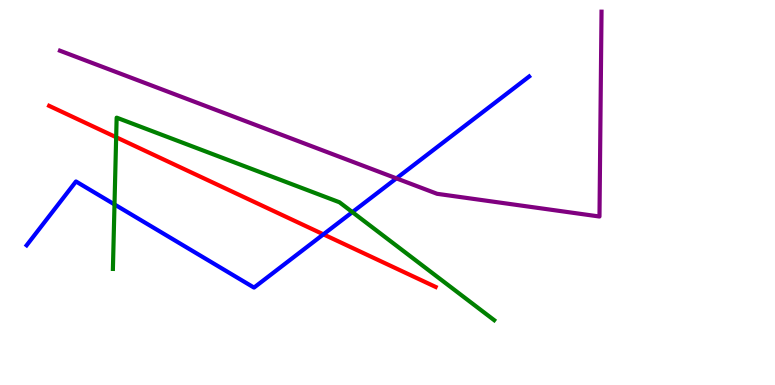[{'lines': ['blue', 'red'], 'intersections': [{'x': 4.17, 'y': 3.91}]}, {'lines': ['green', 'red'], 'intersections': [{'x': 1.5, 'y': 6.44}]}, {'lines': ['purple', 'red'], 'intersections': []}, {'lines': ['blue', 'green'], 'intersections': [{'x': 1.48, 'y': 4.69}, {'x': 4.55, 'y': 4.49}]}, {'lines': ['blue', 'purple'], 'intersections': [{'x': 5.11, 'y': 5.37}]}, {'lines': ['green', 'purple'], 'intersections': []}]